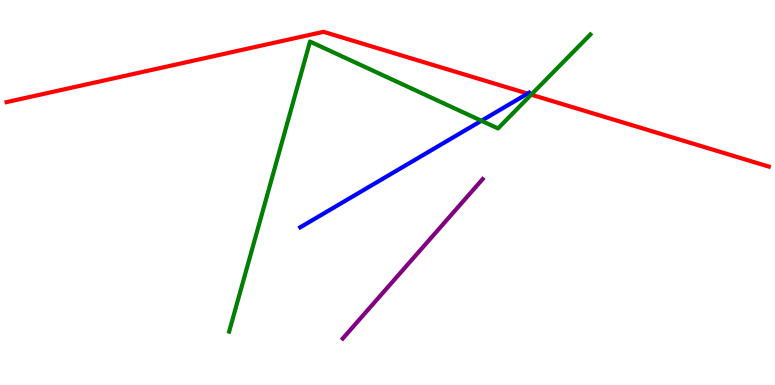[{'lines': ['blue', 'red'], 'intersections': [{'x': 6.81, 'y': 7.57}]}, {'lines': ['green', 'red'], 'intersections': [{'x': 6.85, 'y': 7.54}]}, {'lines': ['purple', 'red'], 'intersections': []}, {'lines': ['blue', 'green'], 'intersections': [{'x': 6.21, 'y': 6.86}]}, {'lines': ['blue', 'purple'], 'intersections': []}, {'lines': ['green', 'purple'], 'intersections': []}]